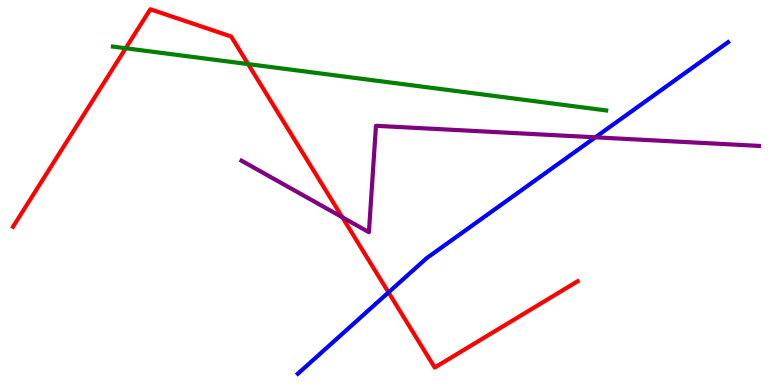[{'lines': ['blue', 'red'], 'intersections': [{'x': 5.01, 'y': 2.41}]}, {'lines': ['green', 'red'], 'intersections': [{'x': 1.62, 'y': 8.75}, {'x': 3.2, 'y': 8.34}]}, {'lines': ['purple', 'red'], 'intersections': [{'x': 4.42, 'y': 4.36}]}, {'lines': ['blue', 'green'], 'intersections': []}, {'lines': ['blue', 'purple'], 'intersections': [{'x': 7.68, 'y': 6.43}]}, {'lines': ['green', 'purple'], 'intersections': []}]